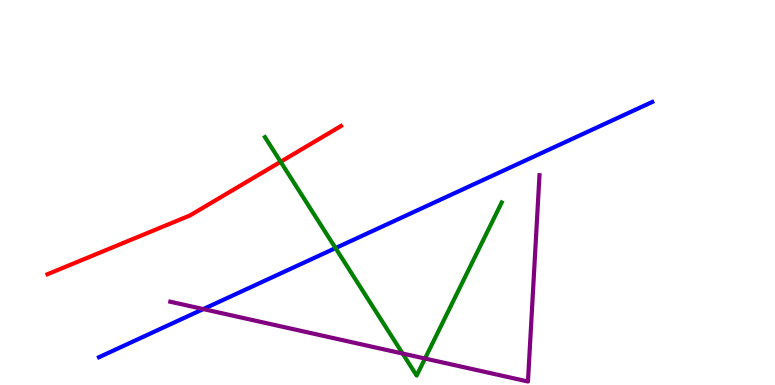[{'lines': ['blue', 'red'], 'intersections': []}, {'lines': ['green', 'red'], 'intersections': [{'x': 3.62, 'y': 5.8}]}, {'lines': ['purple', 'red'], 'intersections': []}, {'lines': ['blue', 'green'], 'intersections': [{'x': 4.33, 'y': 3.56}]}, {'lines': ['blue', 'purple'], 'intersections': [{'x': 2.62, 'y': 1.97}]}, {'lines': ['green', 'purple'], 'intersections': [{'x': 5.2, 'y': 0.817}, {'x': 5.48, 'y': 0.687}]}]